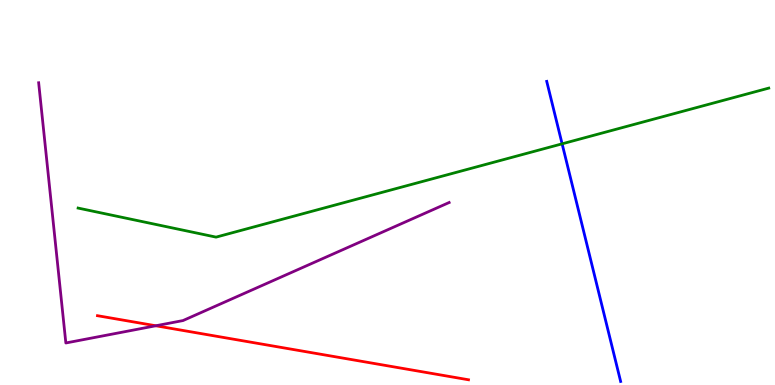[{'lines': ['blue', 'red'], 'intersections': []}, {'lines': ['green', 'red'], 'intersections': []}, {'lines': ['purple', 'red'], 'intersections': [{'x': 2.01, 'y': 1.54}]}, {'lines': ['blue', 'green'], 'intersections': [{'x': 7.25, 'y': 6.26}]}, {'lines': ['blue', 'purple'], 'intersections': []}, {'lines': ['green', 'purple'], 'intersections': []}]